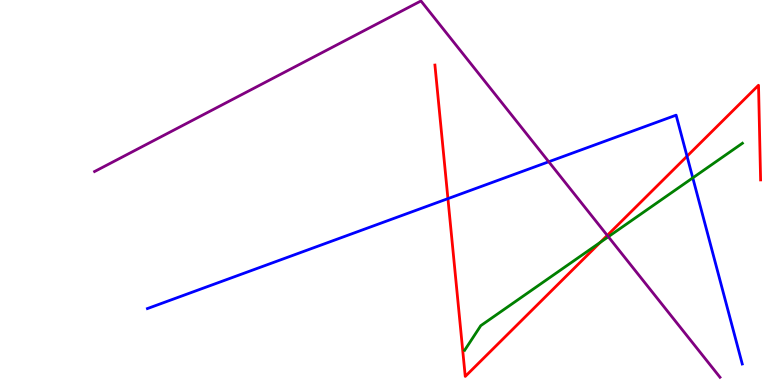[{'lines': ['blue', 'red'], 'intersections': [{'x': 5.78, 'y': 4.84}, {'x': 8.86, 'y': 5.94}]}, {'lines': ['green', 'red'], 'intersections': [{'x': 7.75, 'y': 3.71}]}, {'lines': ['purple', 'red'], 'intersections': [{'x': 7.84, 'y': 3.89}]}, {'lines': ['blue', 'green'], 'intersections': [{'x': 8.94, 'y': 5.38}]}, {'lines': ['blue', 'purple'], 'intersections': [{'x': 7.08, 'y': 5.8}]}, {'lines': ['green', 'purple'], 'intersections': [{'x': 7.85, 'y': 3.85}]}]